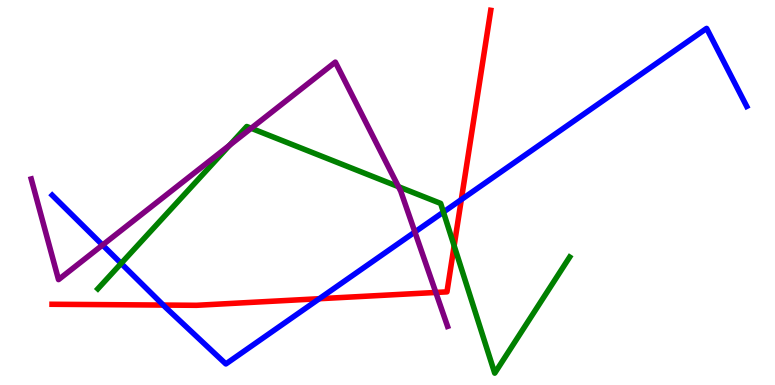[{'lines': ['blue', 'red'], 'intersections': [{'x': 2.11, 'y': 2.08}, {'x': 4.12, 'y': 2.24}, {'x': 5.95, 'y': 4.82}]}, {'lines': ['green', 'red'], 'intersections': [{'x': 5.86, 'y': 3.62}]}, {'lines': ['purple', 'red'], 'intersections': [{'x': 5.62, 'y': 2.4}]}, {'lines': ['blue', 'green'], 'intersections': [{'x': 1.56, 'y': 3.16}, {'x': 5.72, 'y': 4.49}]}, {'lines': ['blue', 'purple'], 'intersections': [{'x': 1.32, 'y': 3.64}, {'x': 5.35, 'y': 3.97}]}, {'lines': ['green', 'purple'], 'intersections': [{'x': 2.96, 'y': 6.23}, {'x': 3.24, 'y': 6.67}, {'x': 5.14, 'y': 5.15}]}]